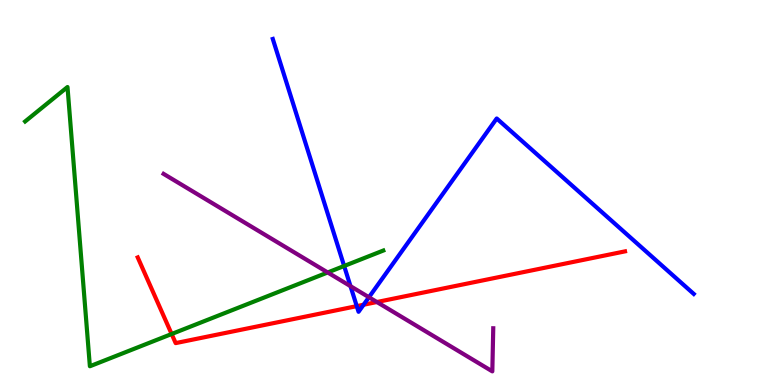[{'lines': ['blue', 'red'], 'intersections': [{'x': 4.6, 'y': 2.05}, {'x': 4.69, 'y': 2.08}]}, {'lines': ['green', 'red'], 'intersections': [{'x': 2.21, 'y': 1.32}]}, {'lines': ['purple', 'red'], 'intersections': [{'x': 4.86, 'y': 2.16}]}, {'lines': ['blue', 'green'], 'intersections': [{'x': 4.44, 'y': 3.09}]}, {'lines': ['blue', 'purple'], 'intersections': [{'x': 4.52, 'y': 2.57}, {'x': 4.76, 'y': 2.28}]}, {'lines': ['green', 'purple'], 'intersections': [{'x': 4.23, 'y': 2.92}]}]